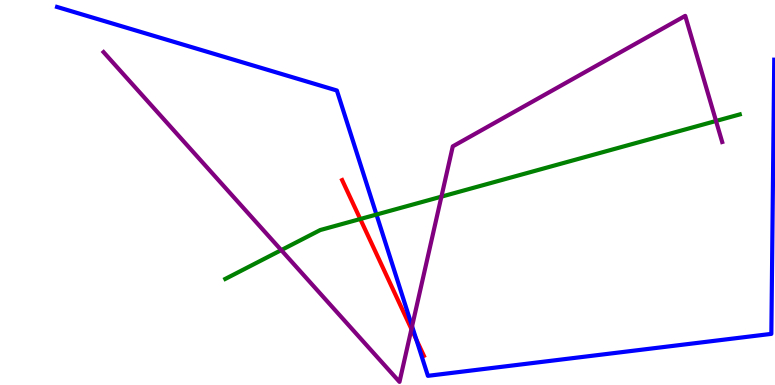[{'lines': ['blue', 'red'], 'intersections': [{'x': 5.37, 'y': 1.18}]}, {'lines': ['green', 'red'], 'intersections': [{'x': 4.65, 'y': 4.31}]}, {'lines': ['purple', 'red'], 'intersections': [{'x': 5.31, 'y': 1.45}]}, {'lines': ['blue', 'green'], 'intersections': [{'x': 4.86, 'y': 4.43}]}, {'lines': ['blue', 'purple'], 'intersections': [{'x': 5.32, 'y': 1.53}]}, {'lines': ['green', 'purple'], 'intersections': [{'x': 3.63, 'y': 3.5}, {'x': 5.7, 'y': 4.89}, {'x': 9.24, 'y': 6.86}]}]